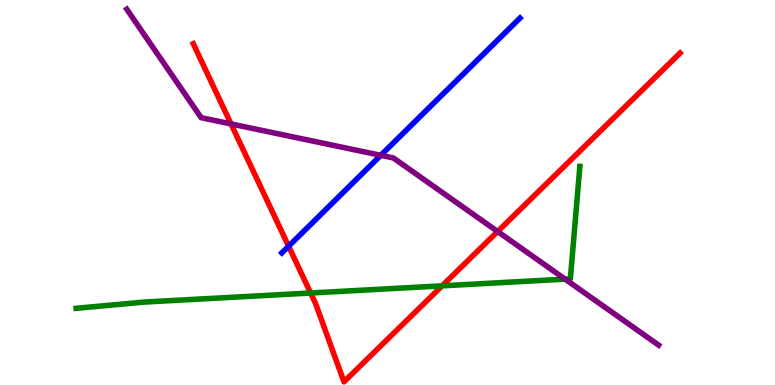[{'lines': ['blue', 'red'], 'intersections': [{'x': 3.72, 'y': 3.6}]}, {'lines': ['green', 'red'], 'intersections': [{'x': 4.01, 'y': 2.39}, {'x': 5.7, 'y': 2.58}]}, {'lines': ['purple', 'red'], 'intersections': [{'x': 2.98, 'y': 6.78}, {'x': 6.42, 'y': 3.99}]}, {'lines': ['blue', 'green'], 'intersections': []}, {'lines': ['blue', 'purple'], 'intersections': [{'x': 4.91, 'y': 5.97}]}, {'lines': ['green', 'purple'], 'intersections': [{'x': 7.29, 'y': 2.75}]}]